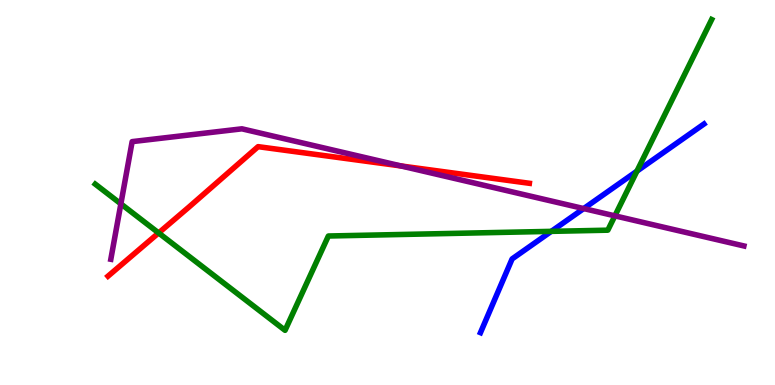[{'lines': ['blue', 'red'], 'intersections': []}, {'lines': ['green', 'red'], 'intersections': [{'x': 2.05, 'y': 3.95}]}, {'lines': ['purple', 'red'], 'intersections': [{'x': 5.18, 'y': 5.69}]}, {'lines': ['blue', 'green'], 'intersections': [{'x': 7.11, 'y': 3.99}, {'x': 8.22, 'y': 5.55}]}, {'lines': ['blue', 'purple'], 'intersections': [{'x': 7.53, 'y': 4.58}]}, {'lines': ['green', 'purple'], 'intersections': [{'x': 1.56, 'y': 4.71}, {'x': 7.93, 'y': 4.39}]}]